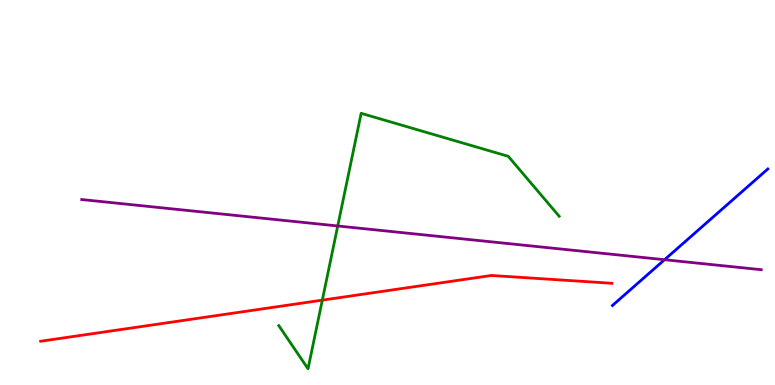[{'lines': ['blue', 'red'], 'intersections': []}, {'lines': ['green', 'red'], 'intersections': [{'x': 4.16, 'y': 2.2}]}, {'lines': ['purple', 'red'], 'intersections': []}, {'lines': ['blue', 'green'], 'intersections': []}, {'lines': ['blue', 'purple'], 'intersections': [{'x': 8.57, 'y': 3.25}]}, {'lines': ['green', 'purple'], 'intersections': [{'x': 4.36, 'y': 4.13}]}]